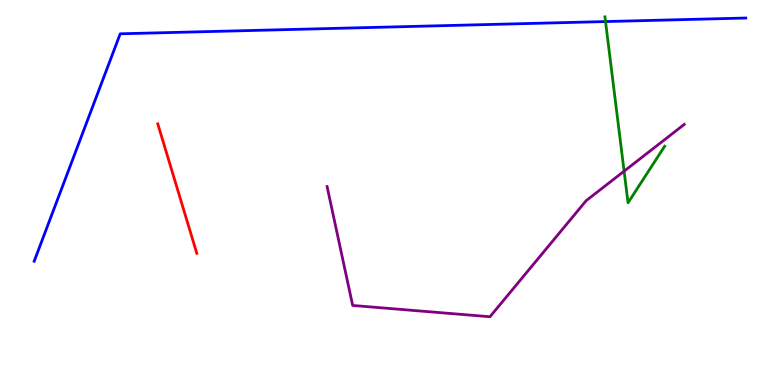[{'lines': ['blue', 'red'], 'intersections': []}, {'lines': ['green', 'red'], 'intersections': []}, {'lines': ['purple', 'red'], 'intersections': []}, {'lines': ['blue', 'green'], 'intersections': [{'x': 7.81, 'y': 9.44}]}, {'lines': ['blue', 'purple'], 'intersections': []}, {'lines': ['green', 'purple'], 'intersections': [{'x': 8.05, 'y': 5.55}]}]